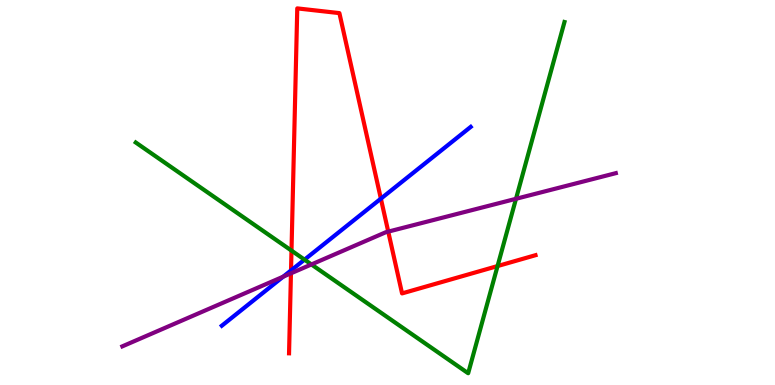[{'lines': ['blue', 'red'], 'intersections': [{'x': 3.76, 'y': 2.98}, {'x': 4.91, 'y': 4.84}]}, {'lines': ['green', 'red'], 'intersections': [{'x': 3.76, 'y': 3.49}, {'x': 6.42, 'y': 3.09}]}, {'lines': ['purple', 'red'], 'intersections': [{'x': 3.75, 'y': 2.9}, {'x': 5.01, 'y': 3.98}]}, {'lines': ['blue', 'green'], 'intersections': [{'x': 3.93, 'y': 3.26}]}, {'lines': ['blue', 'purple'], 'intersections': [{'x': 3.65, 'y': 2.81}]}, {'lines': ['green', 'purple'], 'intersections': [{'x': 4.02, 'y': 3.13}, {'x': 6.66, 'y': 4.84}]}]